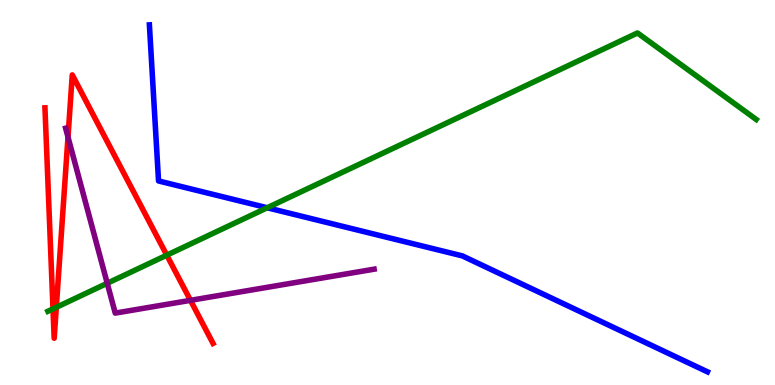[{'lines': ['blue', 'red'], 'intersections': []}, {'lines': ['green', 'red'], 'intersections': [{'x': 0.684, 'y': 1.98}, {'x': 0.726, 'y': 2.02}, {'x': 2.15, 'y': 3.37}]}, {'lines': ['purple', 'red'], 'intersections': [{'x': 0.877, 'y': 6.44}, {'x': 2.46, 'y': 2.2}]}, {'lines': ['blue', 'green'], 'intersections': [{'x': 3.45, 'y': 4.6}]}, {'lines': ['blue', 'purple'], 'intersections': []}, {'lines': ['green', 'purple'], 'intersections': [{'x': 1.38, 'y': 2.64}]}]